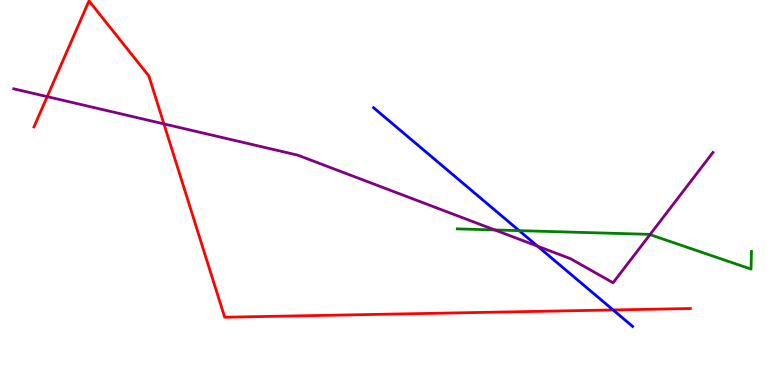[{'lines': ['blue', 'red'], 'intersections': [{'x': 7.91, 'y': 1.95}]}, {'lines': ['green', 'red'], 'intersections': []}, {'lines': ['purple', 'red'], 'intersections': [{'x': 0.609, 'y': 7.49}, {'x': 2.12, 'y': 6.78}]}, {'lines': ['blue', 'green'], 'intersections': [{'x': 6.7, 'y': 4.01}]}, {'lines': ['blue', 'purple'], 'intersections': [{'x': 6.94, 'y': 3.61}]}, {'lines': ['green', 'purple'], 'intersections': [{'x': 6.38, 'y': 4.03}, {'x': 8.39, 'y': 3.91}]}]